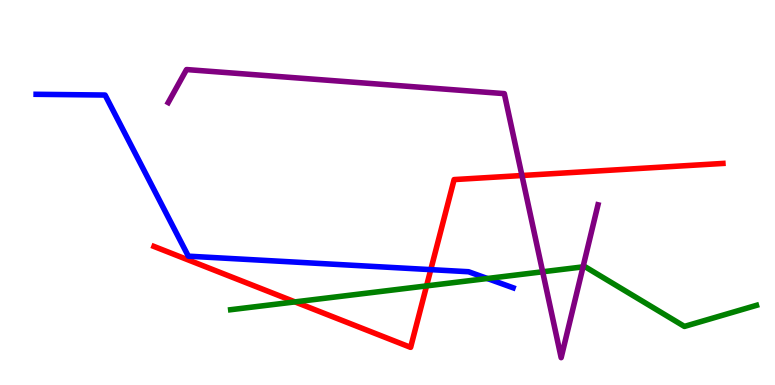[{'lines': ['blue', 'red'], 'intersections': [{'x': 5.56, 'y': 3.0}]}, {'lines': ['green', 'red'], 'intersections': [{'x': 3.81, 'y': 2.16}, {'x': 5.5, 'y': 2.57}]}, {'lines': ['purple', 'red'], 'intersections': [{'x': 6.73, 'y': 5.44}]}, {'lines': ['blue', 'green'], 'intersections': [{'x': 6.29, 'y': 2.77}]}, {'lines': ['blue', 'purple'], 'intersections': []}, {'lines': ['green', 'purple'], 'intersections': [{'x': 7.0, 'y': 2.94}, {'x': 7.52, 'y': 3.07}]}]